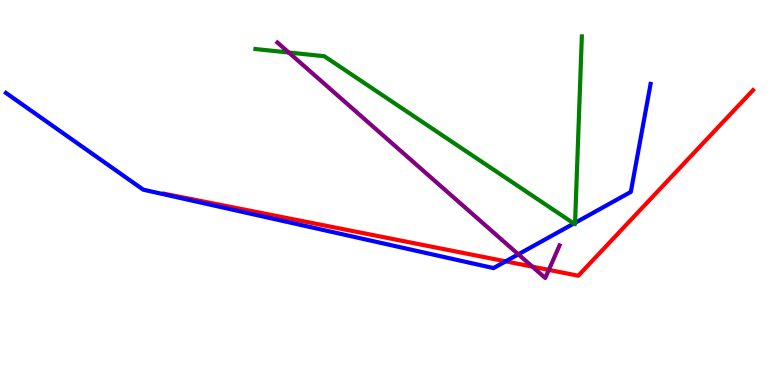[{'lines': ['blue', 'red'], 'intersections': [{'x': 6.52, 'y': 3.21}]}, {'lines': ['green', 'red'], 'intersections': []}, {'lines': ['purple', 'red'], 'intersections': [{'x': 6.87, 'y': 3.07}, {'x': 7.08, 'y': 2.99}]}, {'lines': ['blue', 'green'], 'intersections': [{'x': 7.4, 'y': 4.19}, {'x': 7.42, 'y': 4.21}]}, {'lines': ['blue', 'purple'], 'intersections': [{'x': 6.69, 'y': 3.39}]}, {'lines': ['green', 'purple'], 'intersections': [{'x': 3.73, 'y': 8.64}]}]